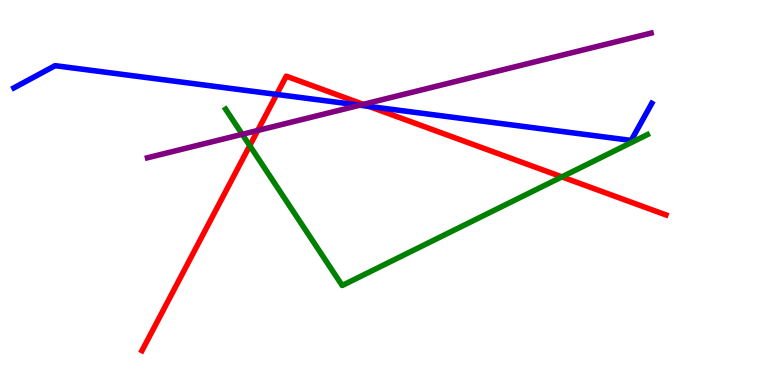[{'lines': ['blue', 'red'], 'intersections': [{'x': 3.57, 'y': 7.55}, {'x': 4.76, 'y': 7.24}]}, {'lines': ['green', 'red'], 'intersections': [{'x': 3.22, 'y': 6.22}, {'x': 7.25, 'y': 5.41}]}, {'lines': ['purple', 'red'], 'intersections': [{'x': 3.33, 'y': 6.61}, {'x': 4.69, 'y': 7.29}]}, {'lines': ['blue', 'green'], 'intersections': []}, {'lines': ['blue', 'purple'], 'intersections': [{'x': 4.64, 'y': 7.27}]}, {'lines': ['green', 'purple'], 'intersections': [{'x': 3.13, 'y': 6.51}]}]